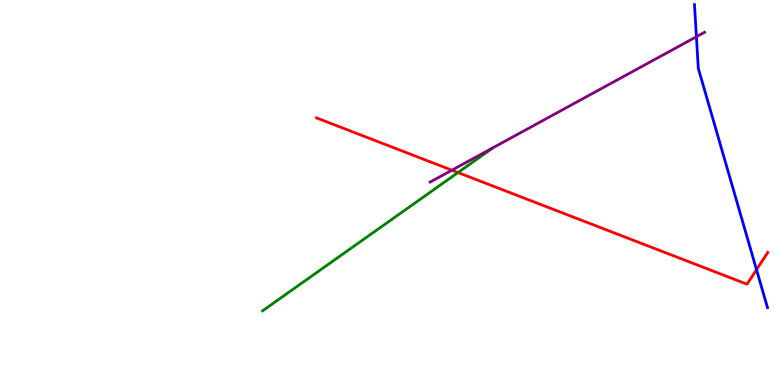[{'lines': ['blue', 'red'], 'intersections': [{'x': 9.76, 'y': 3.0}]}, {'lines': ['green', 'red'], 'intersections': [{'x': 5.91, 'y': 5.52}]}, {'lines': ['purple', 'red'], 'intersections': [{'x': 5.83, 'y': 5.58}]}, {'lines': ['blue', 'green'], 'intersections': []}, {'lines': ['blue', 'purple'], 'intersections': [{'x': 8.99, 'y': 9.05}]}, {'lines': ['green', 'purple'], 'intersections': []}]